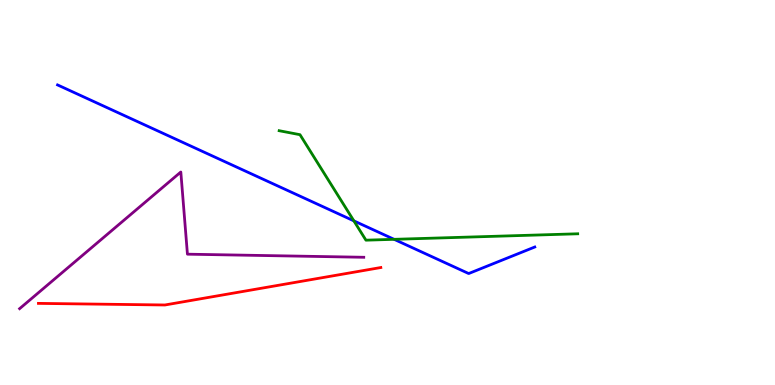[{'lines': ['blue', 'red'], 'intersections': []}, {'lines': ['green', 'red'], 'intersections': []}, {'lines': ['purple', 'red'], 'intersections': []}, {'lines': ['blue', 'green'], 'intersections': [{'x': 4.57, 'y': 4.26}, {'x': 5.09, 'y': 3.78}]}, {'lines': ['blue', 'purple'], 'intersections': []}, {'lines': ['green', 'purple'], 'intersections': []}]